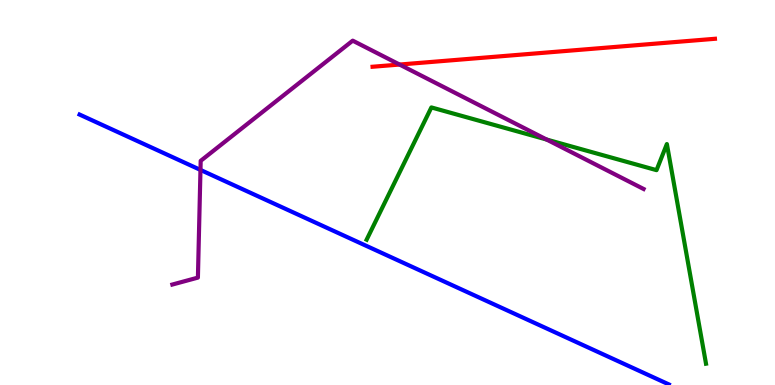[{'lines': ['blue', 'red'], 'intersections': []}, {'lines': ['green', 'red'], 'intersections': []}, {'lines': ['purple', 'red'], 'intersections': [{'x': 5.16, 'y': 8.32}]}, {'lines': ['blue', 'green'], 'intersections': []}, {'lines': ['blue', 'purple'], 'intersections': [{'x': 2.59, 'y': 5.59}]}, {'lines': ['green', 'purple'], 'intersections': [{'x': 7.05, 'y': 6.38}]}]